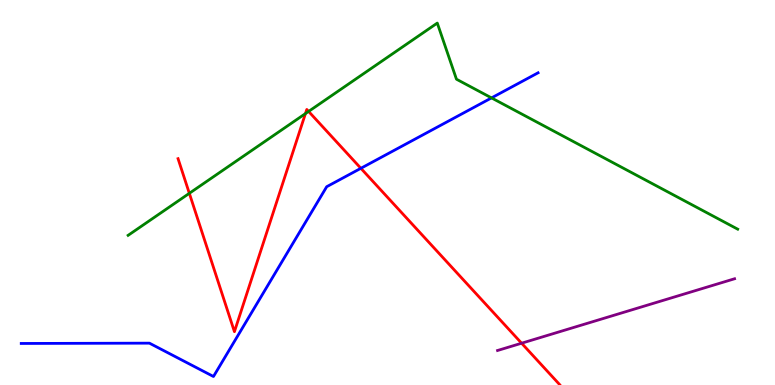[{'lines': ['blue', 'red'], 'intersections': [{'x': 4.66, 'y': 5.63}]}, {'lines': ['green', 'red'], 'intersections': [{'x': 2.44, 'y': 4.98}, {'x': 3.94, 'y': 7.05}, {'x': 3.98, 'y': 7.11}]}, {'lines': ['purple', 'red'], 'intersections': [{'x': 6.73, 'y': 1.09}]}, {'lines': ['blue', 'green'], 'intersections': [{'x': 6.34, 'y': 7.46}]}, {'lines': ['blue', 'purple'], 'intersections': []}, {'lines': ['green', 'purple'], 'intersections': []}]